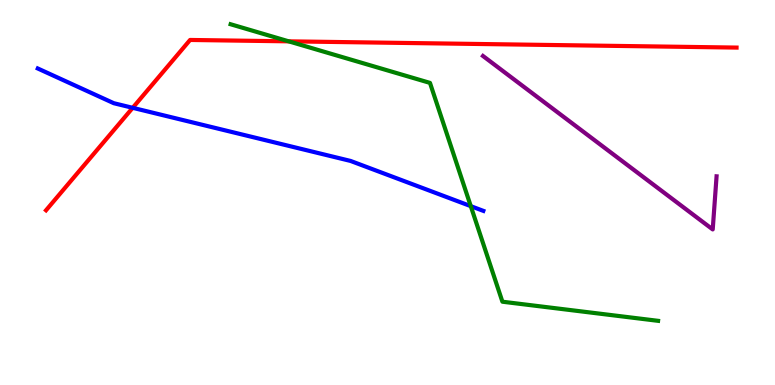[{'lines': ['blue', 'red'], 'intersections': [{'x': 1.71, 'y': 7.2}]}, {'lines': ['green', 'red'], 'intersections': [{'x': 3.73, 'y': 8.93}]}, {'lines': ['purple', 'red'], 'intersections': []}, {'lines': ['blue', 'green'], 'intersections': [{'x': 6.07, 'y': 4.65}]}, {'lines': ['blue', 'purple'], 'intersections': []}, {'lines': ['green', 'purple'], 'intersections': []}]